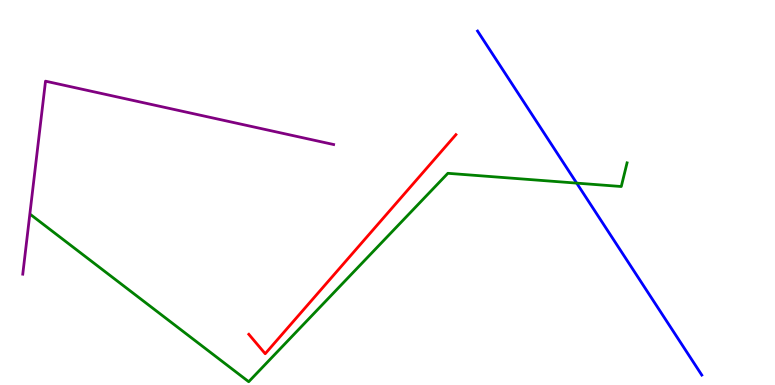[{'lines': ['blue', 'red'], 'intersections': []}, {'lines': ['green', 'red'], 'intersections': []}, {'lines': ['purple', 'red'], 'intersections': []}, {'lines': ['blue', 'green'], 'intersections': [{'x': 7.44, 'y': 5.24}]}, {'lines': ['blue', 'purple'], 'intersections': []}, {'lines': ['green', 'purple'], 'intersections': []}]